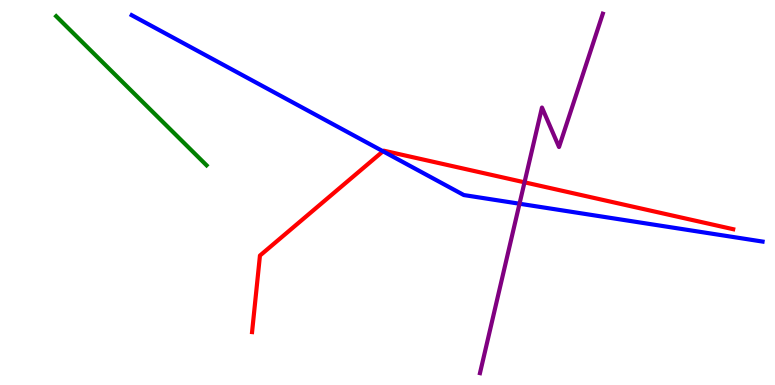[{'lines': ['blue', 'red'], 'intersections': [{'x': 4.94, 'y': 6.07}]}, {'lines': ['green', 'red'], 'intersections': []}, {'lines': ['purple', 'red'], 'intersections': [{'x': 6.77, 'y': 5.26}]}, {'lines': ['blue', 'green'], 'intersections': []}, {'lines': ['blue', 'purple'], 'intersections': [{'x': 6.7, 'y': 4.71}]}, {'lines': ['green', 'purple'], 'intersections': []}]